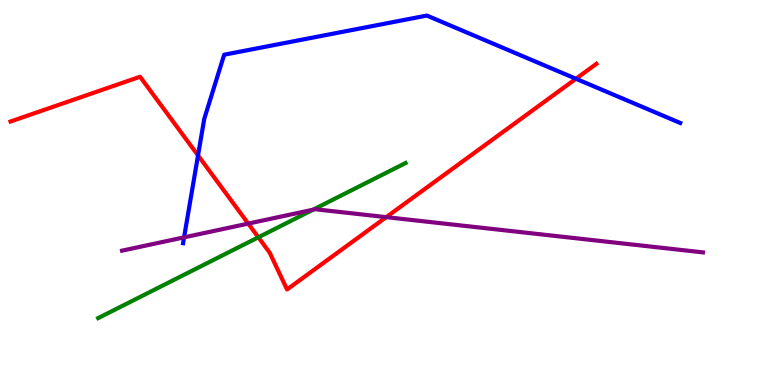[{'lines': ['blue', 'red'], 'intersections': [{'x': 2.56, 'y': 5.96}, {'x': 7.43, 'y': 7.95}]}, {'lines': ['green', 'red'], 'intersections': [{'x': 3.33, 'y': 3.84}]}, {'lines': ['purple', 'red'], 'intersections': [{'x': 3.2, 'y': 4.19}, {'x': 4.98, 'y': 4.36}]}, {'lines': ['blue', 'green'], 'intersections': []}, {'lines': ['blue', 'purple'], 'intersections': [{'x': 2.38, 'y': 3.83}]}, {'lines': ['green', 'purple'], 'intersections': [{'x': 4.04, 'y': 4.55}]}]